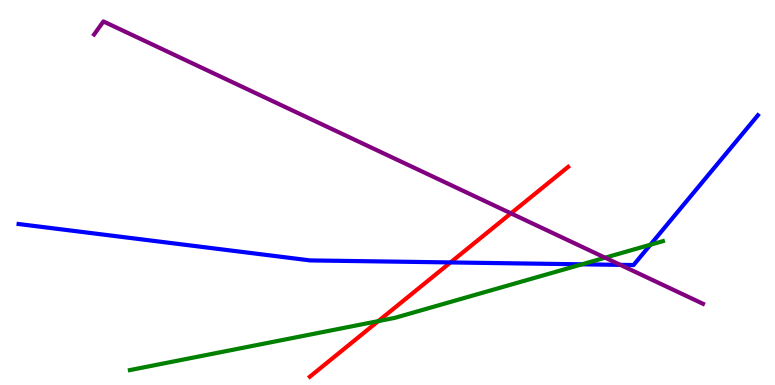[{'lines': ['blue', 'red'], 'intersections': [{'x': 5.81, 'y': 3.18}]}, {'lines': ['green', 'red'], 'intersections': [{'x': 4.88, 'y': 1.66}]}, {'lines': ['purple', 'red'], 'intersections': [{'x': 6.59, 'y': 4.46}]}, {'lines': ['blue', 'green'], 'intersections': [{'x': 7.51, 'y': 3.13}, {'x': 8.39, 'y': 3.64}]}, {'lines': ['blue', 'purple'], 'intersections': [{'x': 8.0, 'y': 3.12}]}, {'lines': ['green', 'purple'], 'intersections': [{'x': 7.81, 'y': 3.31}]}]